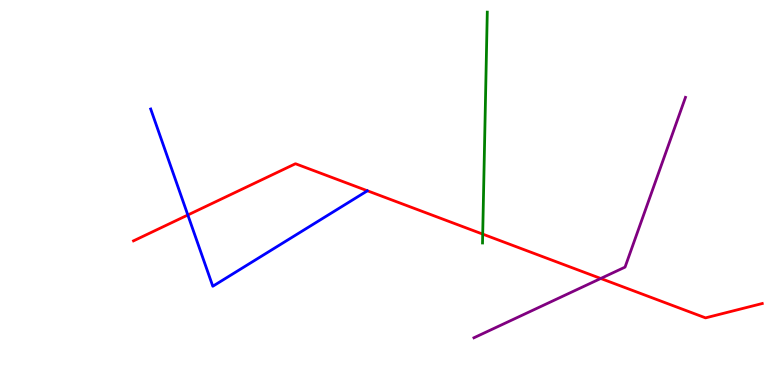[{'lines': ['blue', 'red'], 'intersections': [{'x': 2.42, 'y': 4.42}]}, {'lines': ['green', 'red'], 'intersections': [{'x': 6.23, 'y': 3.92}]}, {'lines': ['purple', 'red'], 'intersections': [{'x': 7.75, 'y': 2.77}]}, {'lines': ['blue', 'green'], 'intersections': []}, {'lines': ['blue', 'purple'], 'intersections': []}, {'lines': ['green', 'purple'], 'intersections': []}]